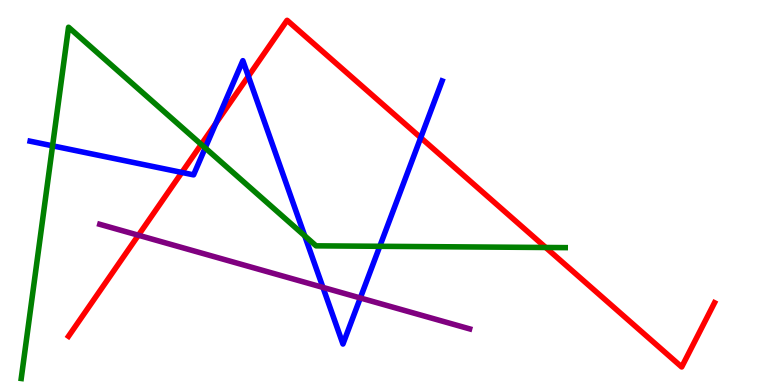[{'lines': ['blue', 'red'], 'intersections': [{'x': 2.35, 'y': 5.52}, {'x': 2.78, 'y': 6.8}, {'x': 3.2, 'y': 8.02}, {'x': 5.43, 'y': 6.42}]}, {'lines': ['green', 'red'], 'intersections': [{'x': 2.6, 'y': 6.25}, {'x': 7.04, 'y': 3.57}]}, {'lines': ['purple', 'red'], 'intersections': [{'x': 1.79, 'y': 3.89}]}, {'lines': ['blue', 'green'], 'intersections': [{'x': 0.678, 'y': 6.21}, {'x': 2.65, 'y': 6.16}, {'x': 3.93, 'y': 3.87}, {'x': 4.9, 'y': 3.6}]}, {'lines': ['blue', 'purple'], 'intersections': [{'x': 4.17, 'y': 2.53}, {'x': 4.65, 'y': 2.26}]}, {'lines': ['green', 'purple'], 'intersections': []}]